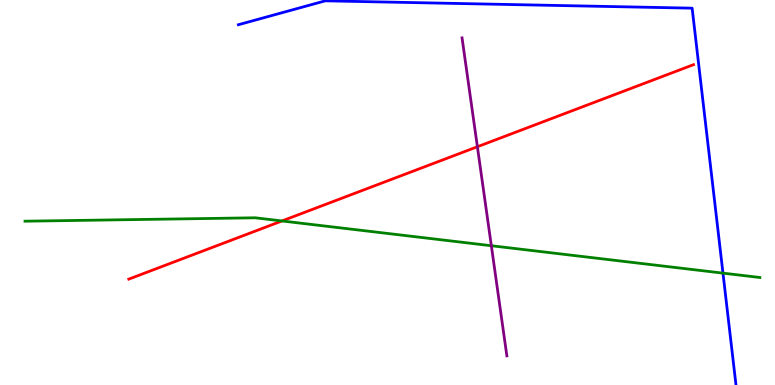[{'lines': ['blue', 'red'], 'intersections': []}, {'lines': ['green', 'red'], 'intersections': [{'x': 3.64, 'y': 4.26}]}, {'lines': ['purple', 'red'], 'intersections': [{'x': 6.16, 'y': 6.19}]}, {'lines': ['blue', 'green'], 'intersections': [{'x': 9.33, 'y': 2.91}]}, {'lines': ['blue', 'purple'], 'intersections': []}, {'lines': ['green', 'purple'], 'intersections': [{'x': 6.34, 'y': 3.62}]}]